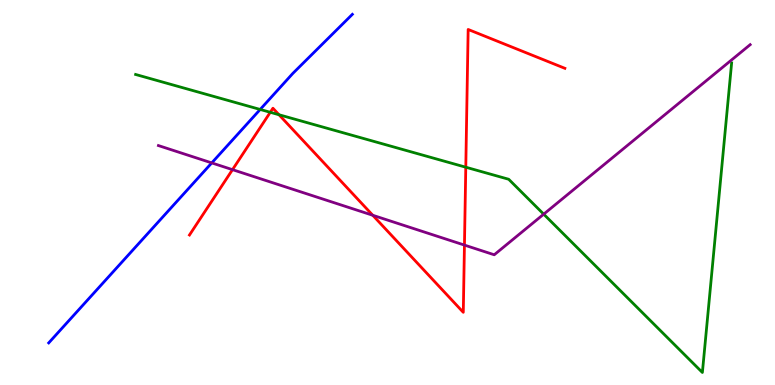[{'lines': ['blue', 'red'], 'intersections': []}, {'lines': ['green', 'red'], 'intersections': [{'x': 3.49, 'y': 7.08}, {'x': 3.6, 'y': 7.02}, {'x': 6.01, 'y': 5.66}]}, {'lines': ['purple', 'red'], 'intersections': [{'x': 3.0, 'y': 5.59}, {'x': 4.81, 'y': 4.41}, {'x': 5.99, 'y': 3.63}]}, {'lines': ['blue', 'green'], 'intersections': [{'x': 3.36, 'y': 7.16}]}, {'lines': ['blue', 'purple'], 'intersections': [{'x': 2.73, 'y': 5.77}]}, {'lines': ['green', 'purple'], 'intersections': [{'x': 7.02, 'y': 4.44}]}]